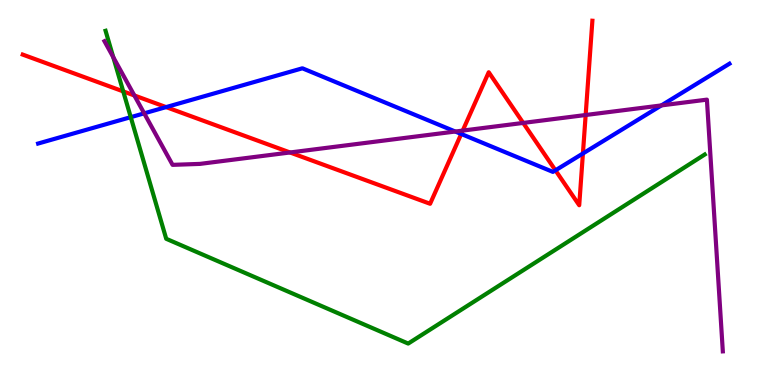[{'lines': ['blue', 'red'], 'intersections': [{'x': 2.14, 'y': 7.22}, {'x': 5.95, 'y': 6.52}, {'x': 7.17, 'y': 5.58}, {'x': 7.52, 'y': 6.01}]}, {'lines': ['green', 'red'], 'intersections': [{'x': 1.59, 'y': 7.63}]}, {'lines': ['purple', 'red'], 'intersections': [{'x': 1.73, 'y': 7.52}, {'x': 3.74, 'y': 6.04}, {'x': 5.97, 'y': 6.61}, {'x': 6.75, 'y': 6.81}, {'x': 7.56, 'y': 7.01}]}, {'lines': ['blue', 'green'], 'intersections': [{'x': 1.69, 'y': 6.96}]}, {'lines': ['blue', 'purple'], 'intersections': [{'x': 1.86, 'y': 7.06}, {'x': 5.87, 'y': 6.58}, {'x': 8.53, 'y': 7.26}]}, {'lines': ['green', 'purple'], 'intersections': [{'x': 1.46, 'y': 8.51}]}]